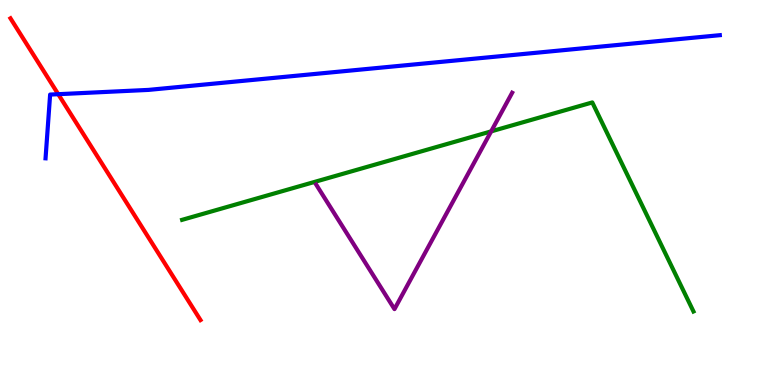[{'lines': ['blue', 'red'], 'intersections': [{'x': 0.752, 'y': 7.55}]}, {'lines': ['green', 'red'], 'intersections': []}, {'lines': ['purple', 'red'], 'intersections': []}, {'lines': ['blue', 'green'], 'intersections': []}, {'lines': ['blue', 'purple'], 'intersections': []}, {'lines': ['green', 'purple'], 'intersections': [{'x': 6.34, 'y': 6.59}]}]